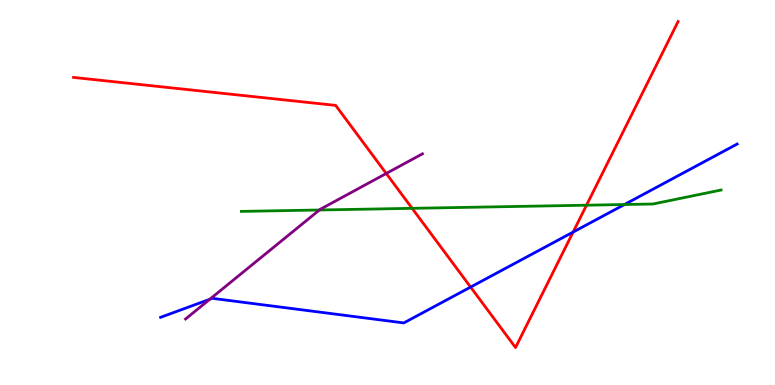[{'lines': ['blue', 'red'], 'intersections': [{'x': 6.07, 'y': 2.54}, {'x': 7.4, 'y': 3.97}]}, {'lines': ['green', 'red'], 'intersections': [{'x': 5.32, 'y': 4.59}, {'x': 7.57, 'y': 4.67}]}, {'lines': ['purple', 'red'], 'intersections': [{'x': 4.98, 'y': 5.49}]}, {'lines': ['blue', 'green'], 'intersections': [{'x': 8.06, 'y': 4.69}]}, {'lines': ['blue', 'purple'], 'intersections': [{'x': 2.71, 'y': 2.23}]}, {'lines': ['green', 'purple'], 'intersections': [{'x': 4.12, 'y': 4.55}]}]